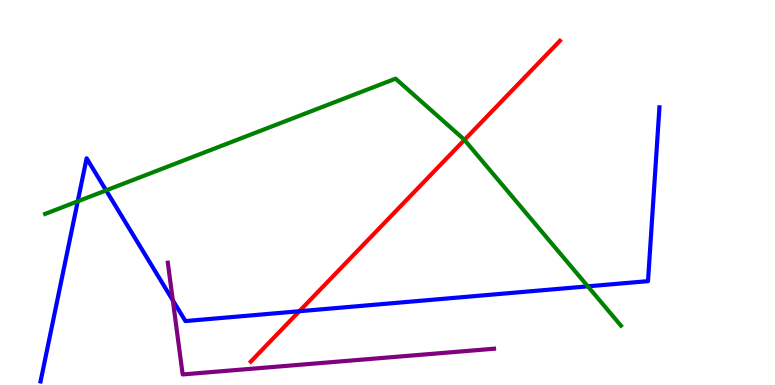[{'lines': ['blue', 'red'], 'intersections': [{'x': 3.86, 'y': 1.92}]}, {'lines': ['green', 'red'], 'intersections': [{'x': 5.99, 'y': 6.37}]}, {'lines': ['purple', 'red'], 'intersections': []}, {'lines': ['blue', 'green'], 'intersections': [{'x': 1.0, 'y': 4.77}, {'x': 1.37, 'y': 5.05}, {'x': 7.58, 'y': 2.56}]}, {'lines': ['blue', 'purple'], 'intersections': [{'x': 2.23, 'y': 2.2}]}, {'lines': ['green', 'purple'], 'intersections': []}]